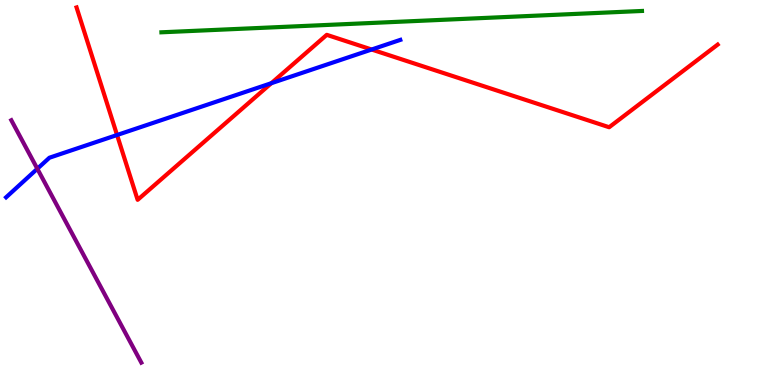[{'lines': ['blue', 'red'], 'intersections': [{'x': 1.51, 'y': 6.49}, {'x': 3.5, 'y': 7.84}, {'x': 4.8, 'y': 8.71}]}, {'lines': ['green', 'red'], 'intersections': []}, {'lines': ['purple', 'red'], 'intersections': []}, {'lines': ['blue', 'green'], 'intersections': []}, {'lines': ['blue', 'purple'], 'intersections': [{'x': 0.482, 'y': 5.62}]}, {'lines': ['green', 'purple'], 'intersections': []}]